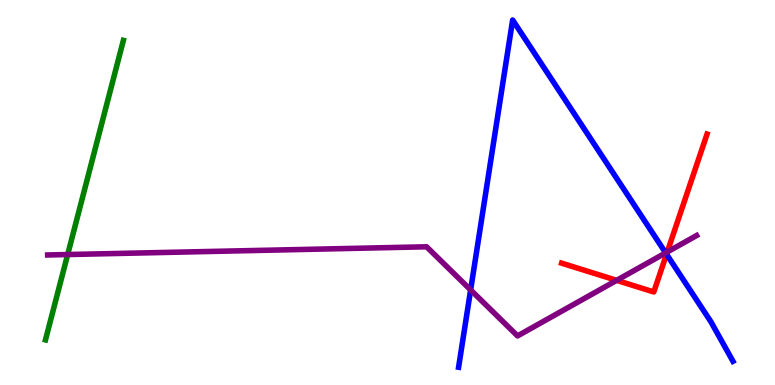[{'lines': ['blue', 'red'], 'intersections': [{'x': 8.6, 'y': 3.4}]}, {'lines': ['green', 'red'], 'intersections': []}, {'lines': ['purple', 'red'], 'intersections': [{'x': 7.96, 'y': 2.72}, {'x': 8.61, 'y': 3.46}]}, {'lines': ['blue', 'green'], 'intersections': []}, {'lines': ['blue', 'purple'], 'intersections': [{'x': 6.07, 'y': 2.47}, {'x': 8.59, 'y': 3.43}]}, {'lines': ['green', 'purple'], 'intersections': [{'x': 0.873, 'y': 3.39}]}]